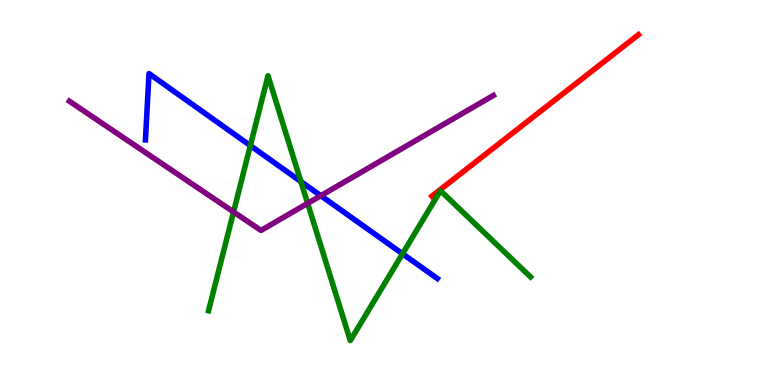[{'lines': ['blue', 'red'], 'intersections': []}, {'lines': ['green', 'red'], 'intersections': []}, {'lines': ['purple', 'red'], 'intersections': []}, {'lines': ['blue', 'green'], 'intersections': [{'x': 3.23, 'y': 6.22}, {'x': 3.88, 'y': 5.29}, {'x': 5.19, 'y': 3.41}]}, {'lines': ['blue', 'purple'], 'intersections': [{'x': 4.14, 'y': 4.92}]}, {'lines': ['green', 'purple'], 'intersections': [{'x': 3.01, 'y': 4.5}, {'x': 3.97, 'y': 4.72}]}]